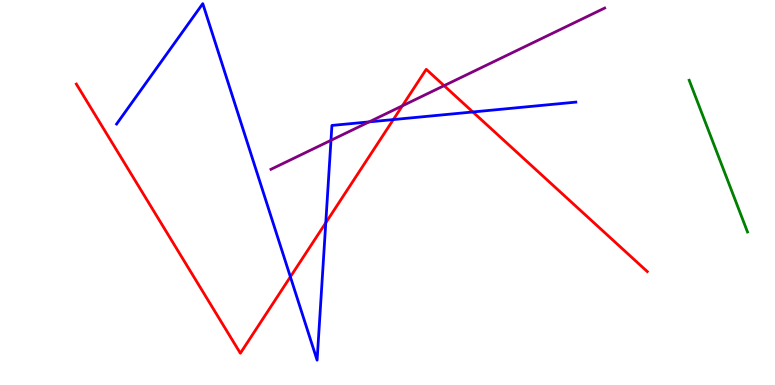[{'lines': ['blue', 'red'], 'intersections': [{'x': 3.75, 'y': 2.81}, {'x': 4.2, 'y': 4.21}, {'x': 5.08, 'y': 6.89}, {'x': 6.1, 'y': 7.09}]}, {'lines': ['green', 'red'], 'intersections': []}, {'lines': ['purple', 'red'], 'intersections': [{'x': 5.19, 'y': 7.25}, {'x': 5.73, 'y': 7.77}]}, {'lines': ['blue', 'green'], 'intersections': []}, {'lines': ['blue', 'purple'], 'intersections': [{'x': 4.27, 'y': 6.36}, {'x': 4.76, 'y': 6.83}]}, {'lines': ['green', 'purple'], 'intersections': []}]